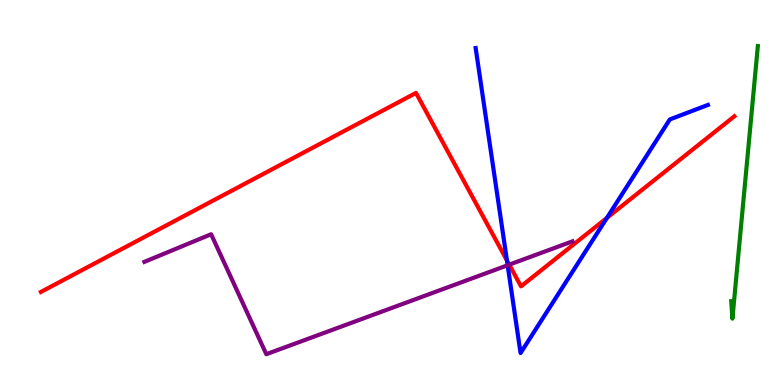[{'lines': ['blue', 'red'], 'intersections': [{'x': 6.54, 'y': 3.24}, {'x': 7.83, 'y': 4.34}]}, {'lines': ['green', 'red'], 'intersections': []}, {'lines': ['purple', 'red'], 'intersections': [{'x': 6.57, 'y': 3.13}]}, {'lines': ['blue', 'green'], 'intersections': []}, {'lines': ['blue', 'purple'], 'intersections': [{'x': 6.55, 'y': 3.11}]}, {'lines': ['green', 'purple'], 'intersections': []}]